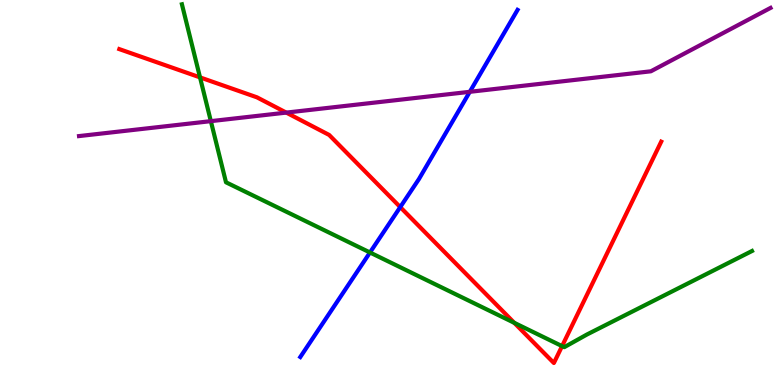[{'lines': ['blue', 'red'], 'intersections': [{'x': 5.16, 'y': 4.62}]}, {'lines': ['green', 'red'], 'intersections': [{'x': 2.58, 'y': 7.99}, {'x': 6.64, 'y': 1.62}, {'x': 7.25, 'y': 1.01}]}, {'lines': ['purple', 'red'], 'intersections': [{'x': 3.69, 'y': 7.08}]}, {'lines': ['blue', 'green'], 'intersections': [{'x': 4.77, 'y': 3.44}]}, {'lines': ['blue', 'purple'], 'intersections': [{'x': 6.06, 'y': 7.62}]}, {'lines': ['green', 'purple'], 'intersections': [{'x': 2.72, 'y': 6.85}]}]